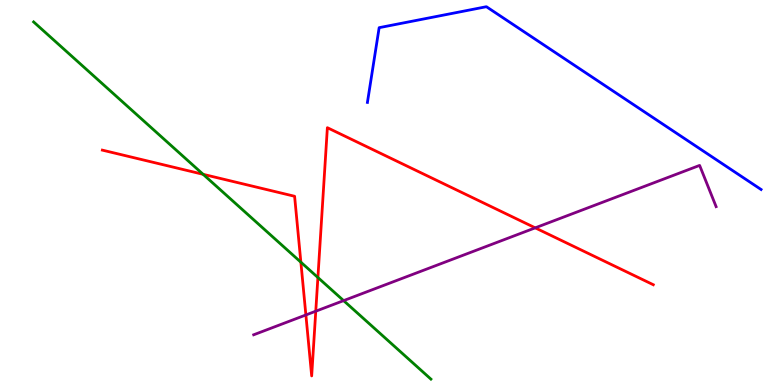[{'lines': ['blue', 'red'], 'intersections': []}, {'lines': ['green', 'red'], 'intersections': [{'x': 2.62, 'y': 5.47}, {'x': 3.88, 'y': 3.19}, {'x': 4.1, 'y': 2.79}]}, {'lines': ['purple', 'red'], 'intersections': [{'x': 3.95, 'y': 1.82}, {'x': 4.07, 'y': 1.92}, {'x': 6.91, 'y': 4.08}]}, {'lines': ['blue', 'green'], 'intersections': []}, {'lines': ['blue', 'purple'], 'intersections': []}, {'lines': ['green', 'purple'], 'intersections': [{'x': 4.43, 'y': 2.19}]}]